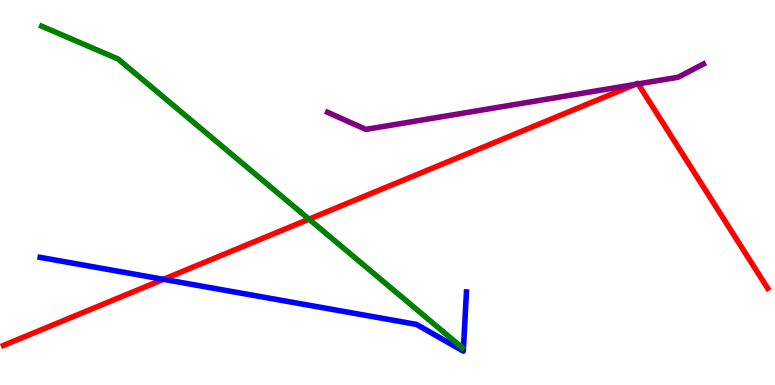[{'lines': ['blue', 'red'], 'intersections': [{'x': 2.11, 'y': 2.74}]}, {'lines': ['green', 'red'], 'intersections': [{'x': 3.99, 'y': 4.31}]}, {'lines': ['purple', 'red'], 'intersections': [{'x': 8.19, 'y': 7.81}, {'x': 8.23, 'y': 7.82}]}, {'lines': ['blue', 'green'], 'intersections': []}, {'lines': ['blue', 'purple'], 'intersections': []}, {'lines': ['green', 'purple'], 'intersections': []}]